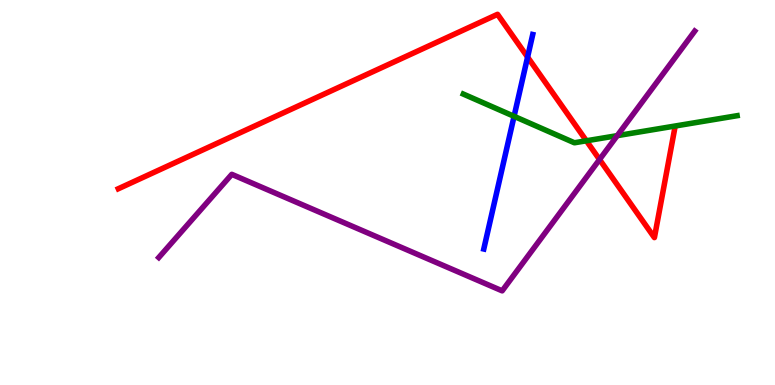[{'lines': ['blue', 'red'], 'intersections': [{'x': 6.81, 'y': 8.52}]}, {'lines': ['green', 'red'], 'intersections': [{'x': 7.57, 'y': 6.34}]}, {'lines': ['purple', 'red'], 'intersections': [{'x': 7.74, 'y': 5.86}]}, {'lines': ['blue', 'green'], 'intersections': [{'x': 6.63, 'y': 6.98}]}, {'lines': ['blue', 'purple'], 'intersections': []}, {'lines': ['green', 'purple'], 'intersections': [{'x': 7.96, 'y': 6.48}]}]